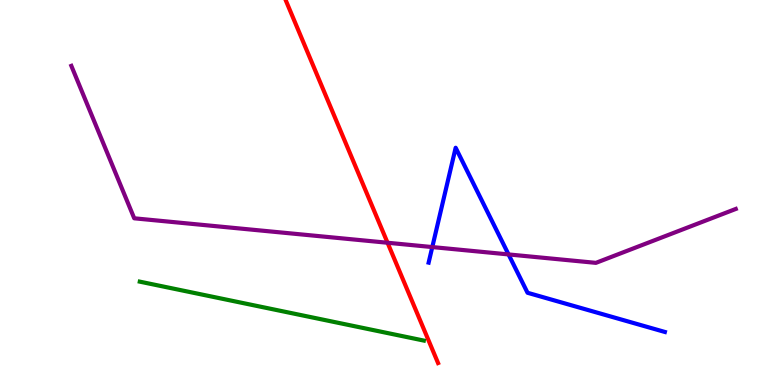[{'lines': ['blue', 'red'], 'intersections': []}, {'lines': ['green', 'red'], 'intersections': []}, {'lines': ['purple', 'red'], 'intersections': [{'x': 5.0, 'y': 3.69}]}, {'lines': ['blue', 'green'], 'intersections': []}, {'lines': ['blue', 'purple'], 'intersections': [{'x': 5.58, 'y': 3.58}, {'x': 6.56, 'y': 3.39}]}, {'lines': ['green', 'purple'], 'intersections': []}]